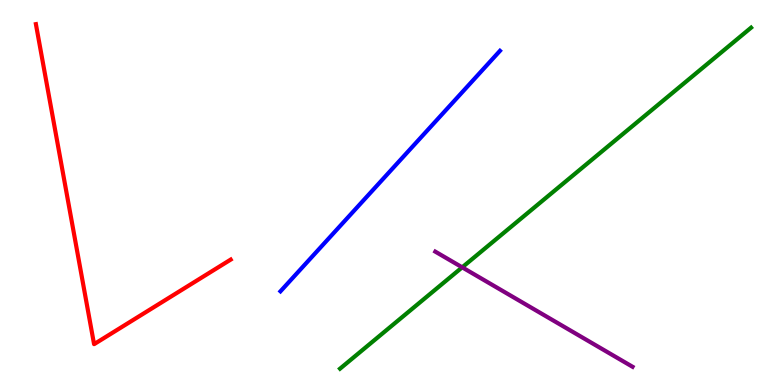[{'lines': ['blue', 'red'], 'intersections': []}, {'lines': ['green', 'red'], 'intersections': []}, {'lines': ['purple', 'red'], 'intersections': []}, {'lines': ['blue', 'green'], 'intersections': []}, {'lines': ['blue', 'purple'], 'intersections': []}, {'lines': ['green', 'purple'], 'intersections': [{'x': 5.96, 'y': 3.06}]}]